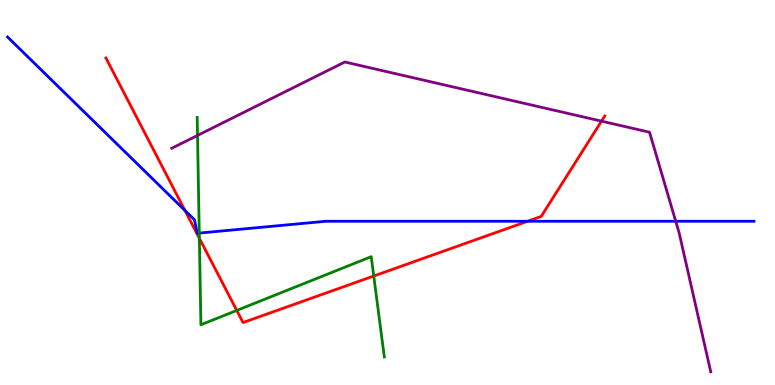[{'lines': ['blue', 'red'], 'intersections': [{'x': 2.39, 'y': 4.53}, {'x': 6.81, 'y': 4.25}]}, {'lines': ['green', 'red'], 'intersections': [{'x': 2.57, 'y': 3.81}, {'x': 3.06, 'y': 1.94}, {'x': 4.82, 'y': 2.83}]}, {'lines': ['purple', 'red'], 'intersections': [{'x': 7.76, 'y': 6.85}]}, {'lines': ['blue', 'green'], 'intersections': [{'x': 2.57, 'y': 3.95}]}, {'lines': ['blue', 'purple'], 'intersections': [{'x': 8.72, 'y': 4.25}]}, {'lines': ['green', 'purple'], 'intersections': [{'x': 2.55, 'y': 6.48}]}]